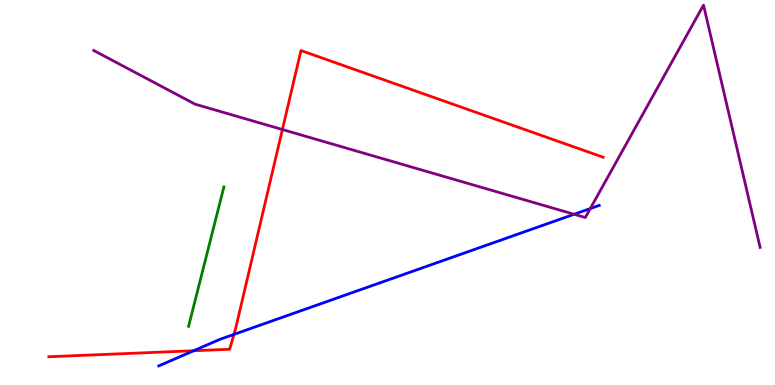[{'lines': ['blue', 'red'], 'intersections': [{'x': 2.5, 'y': 0.89}, {'x': 3.02, 'y': 1.31}]}, {'lines': ['green', 'red'], 'intersections': []}, {'lines': ['purple', 'red'], 'intersections': [{'x': 3.64, 'y': 6.64}]}, {'lines': ['blue', 'green'], 'intersections': []}, {'lines': ['blue', 'purple'], 'intersections': [{'x': 7.41, 'y': 4.43}, {'x': 7.62, 'y': 4.58}]}, {'lines': ['green', 'purple'], 'intersections': []}]